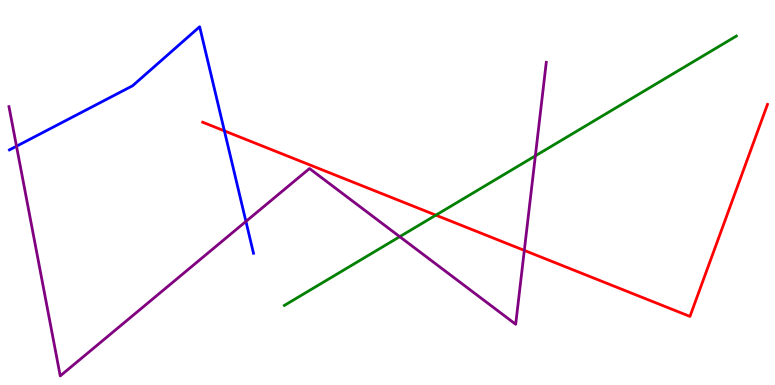[{'lines': ['blue', 'red'], 'intersections': [{'x': 2.9, 'y': 6.6}]}, {'lines': ['green', 'red'], 'intersections': [{'x': 5.62, 'y': 4.41}]}, {'lines': ['purple', 'red'], 'intersections': [{'x': 6.77, 'y': 3.5}]}, {'lines': ['blue', 'green'], 'intersections': []}, {'lines': ['blue', 'purple'], 'intersections': [{'x': 0.213, 'y': 6.2}, {'x': 3.17, 'y': 4.25}]}, {'lines': ['green', 'purple'], 'intersections': [{'x': 5.16, 'y': 3.85}, {'x': 6.91, 'y': 5.95}]}]